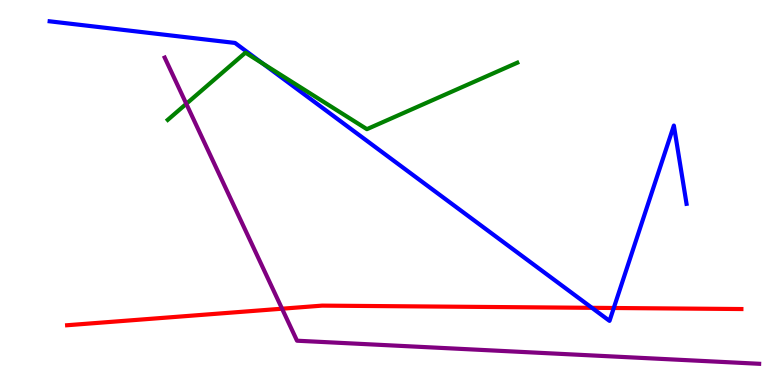[{'lines': ['blue', 'red'], 'intersections': [{'x': 7.64, 'y': 2.0}, {'x': 7.92, 'y': 2.0}]}, {'lines': ['green', 'red'], 'intersections': []}, {'lines': ['purple', 'red'], 'intersections': [{'x': 3.64, 'y': 1.98}]}, {'lines': ['blue', 'green'], 'intersections': [{'x': 3.39, 'y': 8.35}]}, {'lines': ['blue', 'purple'], 'intersections': []}, {'lines': ['green', 'purple'], 'intersections': [{'x': 2.4, 'y': 7.3}]}]